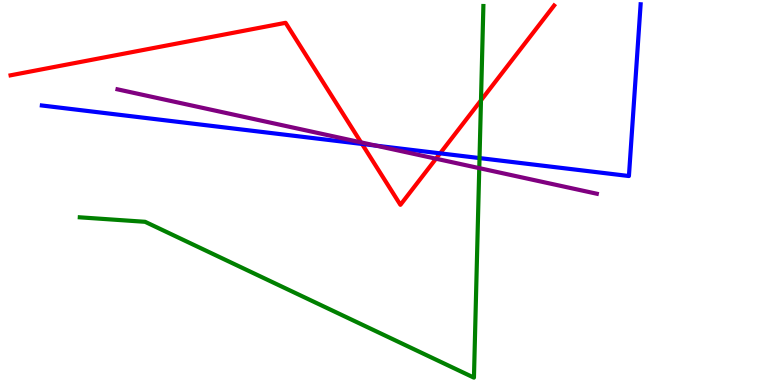[{'lines': ['blue', 'red'], 'intersections': [{'x': 4.67, 'y': 6.26}, {'x': 5.68, 'y': 6.02}]}, {'lines': ['green', 'red'], 'intersections': [{'x': 6.21, 'y': 7.39}]}, {'lines': ['purple', 'red'], 'intersections': [{'x': 4.66, 'y': 6.3}, {'x': 5.63, 'y': 5.88}]}, {'lines': ['blue', 'green'], 'intersections': [{'x': 6.19, 'y': 5.89}]}, {'lines': ['blue', 'purple'], 'intersections': [{'x': 4.85, 'y': 6.22}]}, {'lines': ['green', 'purple'], 'intersections': [{'x': 6.18, 'y': 5.63}]}]